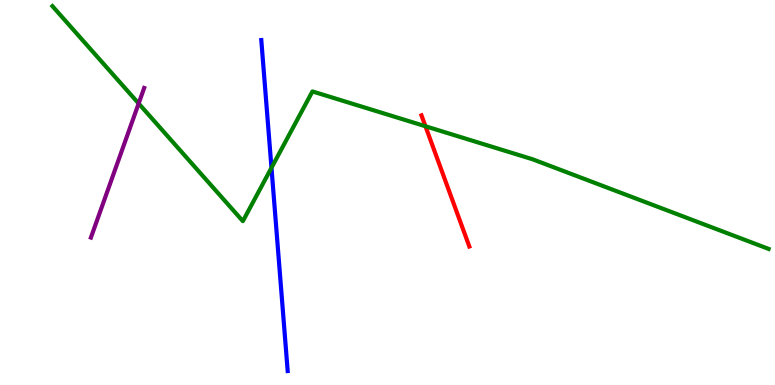[{'lines': ['blue', 'red'], 'intersections': []}, {'lines': ['green', 'red'], 'intersections': [{'x': 5.49, 'y': 6.72}]}, {'lines': ['purple', 'red'], 'intersections': []}, {'lines': ['blue', 'green'], 'intersections': [{'x': 3.5, 'y': 5.64}]}, {'lines': ['blue', 'purple'], 'intersections': []}, {'lines': ['green', 'purple'], 'intersections': [{'x': 1.79, 'y': 7.31}]}]